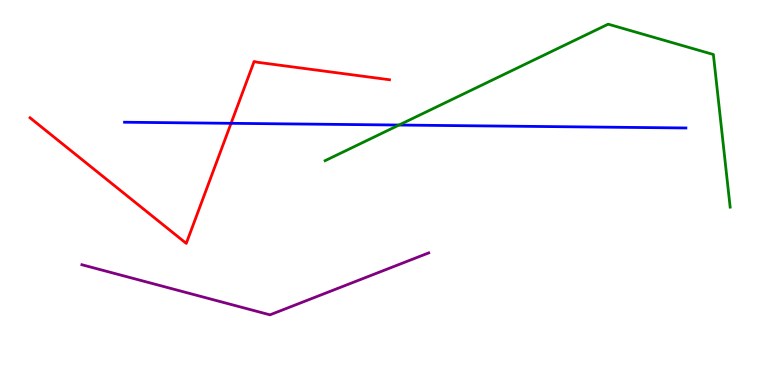[{'lines': ['blue', 'red'], 'intersections': [{'x': 2.98, 'y': 6.8}]}, {'lines': ['green', 'red'], 'intersections': []}, {'lines': ['purple', 'red'], 'intersections': []}, {'lines': ['blue', 'green'], 'intersections': [{'x': 5.15, 'y': 6.75}]}, {'lines': ['blue', 'purple'], 'intersections': []}, {'lines': ['green', 'purple'], 'intersections': []}]